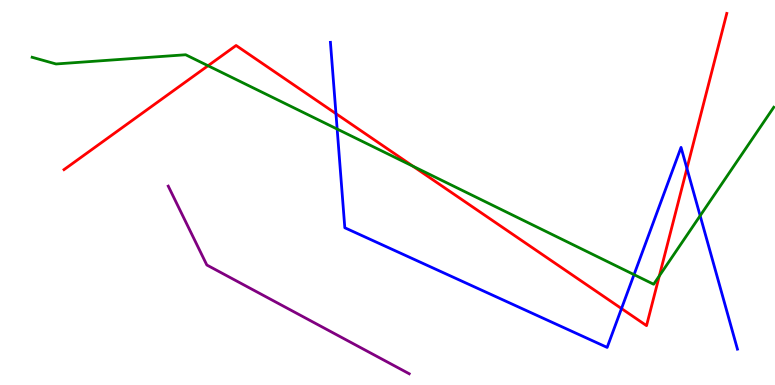[{'lines': ['blue', 'red'], 'intersections': [{'x': 4.34, 'y': 7.05}, {'x': 8.02, 'y': 1.99}, {'x': 8.86, 'y': 5.62}]}, {'lines': ['green', 'red'], 'intersections': [{'x': 2.68, 'y': 8.29}, {'x': 5.33, 'y': 5.68}, {'x': 8.51, 'y': 2.83}]}, {'lines': ['purple', 'red'], 'intersections': []}, {'lines': ['blue', 'green'], 'intersections': [{'x': 4.35, 'y': 6.65}, {'x': 8.18, 'y': 2.87}, {'x': 9.03, 'y': 4.4}]}, {'lines': ['blue', 'purple'], 'intersections': []}, {'lines': ['green', 'purple'], 'intersections': []}]